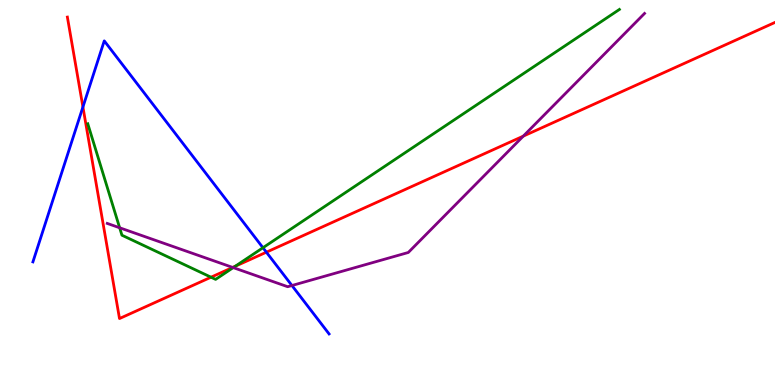[{'lines': ['blue', 'red'], 'intersections': [{'x': 1.07, 'y': 7.22}, {'x': 3.44, 'y': 3.45}]}, {'lines': ['green', 'red'], 'intersections': [{'x': 2.72, 'y': 2.8}, {'x': 3.04, 'y': 3.08}]}, {'lines': ['purple', 'red'], 'intersections': [{'x': 3.0, 'y': 3.05}, {'x': 6.75, 'y': 6.46}]}, {'lines': ['blue', 'green'], 'intersections': [{'x': 3.39, 'y': 3.57}]}, {'lines': ['blue', 'purple'], 'intersections': [{'x': 3.77, 'y': 2.58}]}, {'lines': ['green', 'purple'], 'intersections': [{'x': 1.54, 'y': 4.08}, {'x': 3.01, 'y': 3.05}]}]